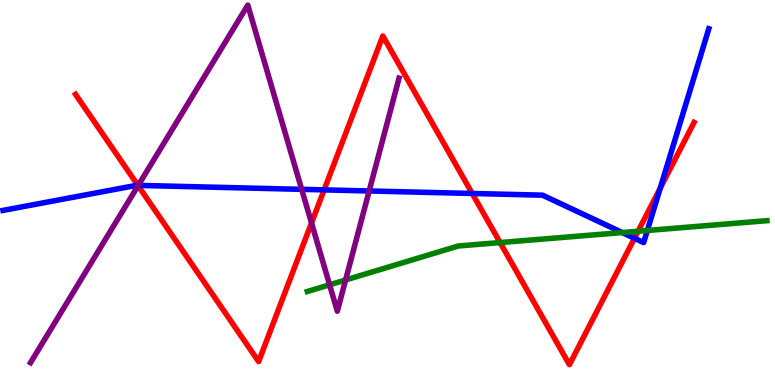[{'lines': ['blue', 'red'], 'intersections': [{'x': 1.78, 'y': 5.19}, {'x': 4.18, 'y': 5.07}, {'x': 6.09, 'y': 4.97}, {'x': 8.19, 'y': 3.81}, {'x': 8.52, 'y': 5.11}]}, {'lines': ['green', 'red'], 'intersections': [{'x': 6.45, 'y': 3.7}, {'x': 8.23, 'y': 3.99}]}, {'lines': ['purple', 'red'], 'intersections': [{'x': 1.78, 'y': 5.18}, {'x': 4.02, 'y': 4.21}]}, {'lines': ['blue', 'green'], 'intersections': [{'x': 8.03, 'y': 3.96}, {'x': 8.35, 'y': 4.01}]}, {'lines': ['blue', 'purple'], 'intersections': [{'x': 1.78, 'y': 5.18}, {'x': 3.89, 'y': 5.08}, {'x': 4.76, 'y': 5.04}]}, {'lines': ['green', 'purple'], 'intersections': [{'x': 4.25, 'y': 2.6}, {'x': 4.46, 'y': 2.73}]}]